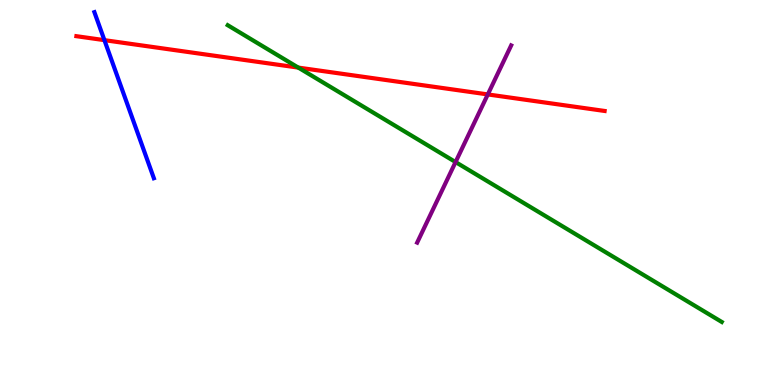[{'lines': ['blue', 'red'], 'intersections': [{'x': 1.35, 'y': 8.96}]}, {'lines': ['green', 'red'], 'intersections': [{'x': 3.85, 'y': 8.24}]}, {'lines': ['purple', 'red'], 'intersections': [{'x': 6.29, 'y': 7.55}]}, {'lines': ['blue', 'green'], 'intersections': []}, {'lines': ['blue', 'purple'], 'intersections': []}, {'lines': ['green', 'purple'], 'intersections': [{'x': 5.88, 'y': 5.79}]}]